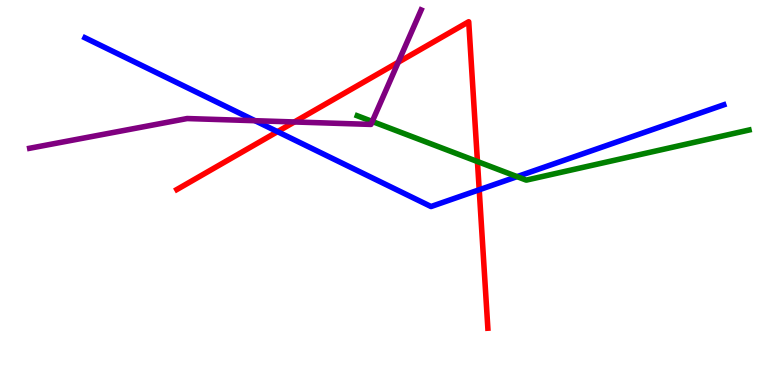[{'lines': ['blue', 'red'], 'intersections': [{'x': 3.58, 'y': 6.58}, {'x': 6.18, 'y': 5.07}]}, {'lines': ['green', 'red'], 'intersections': [{'x': 6.16, 'y': 5.8}]}, {'lines': ['purple', 'red'], 'intersections': [{'x': 3.8, 'y': 6.83}, {'x': 5.14, 'y': 8.38}]}, {'lines': ['blue', 'green'], 'intersections': [{'x': 6.67, 'y': 5.41}]}, {'lines': ['blue', 'purple'], 'intersections': [{'x': 3.29, 'y': 6.86}]}, {'lines': ['green', 'purple'], 'intersections': [{'x': 4.8, 'y': 6.84}]}]